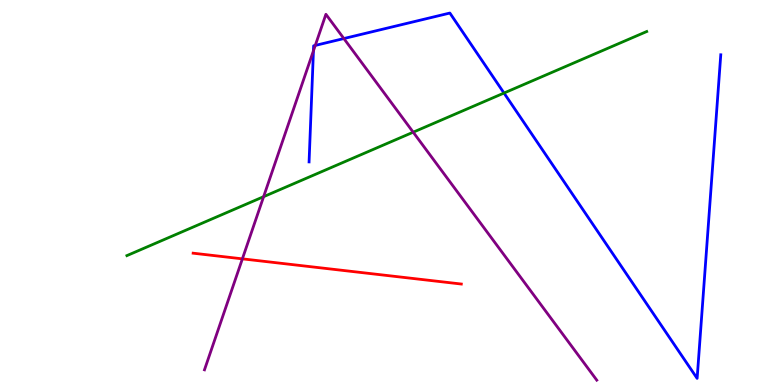[{'lines': ['blue', 'red'], 'intersections': []}, {'lines': ['green', 'red'], 'intersections': []}, {'lines': ['purple', 'red'], 'intersections': [{'x': 3.13, 'y': 3.28}]}, {'lines': ['blue', 'green'], 'intersections': [{'x': 6.5, 'y': 7.58}]}, {'lines': ['blue', 'purple'], 'intersections': [{'x': 4.04, 'y': 8.68}, {'x': 4.07, 'y': 8.82}, {'x': 4.44, 'y': 9.0}]}, {'lines': ['green', 'purple'], 'intersections': [{'x': 3.4, 'y': 4.89}, {'x': 5.33, 'y': 6.57}]}]